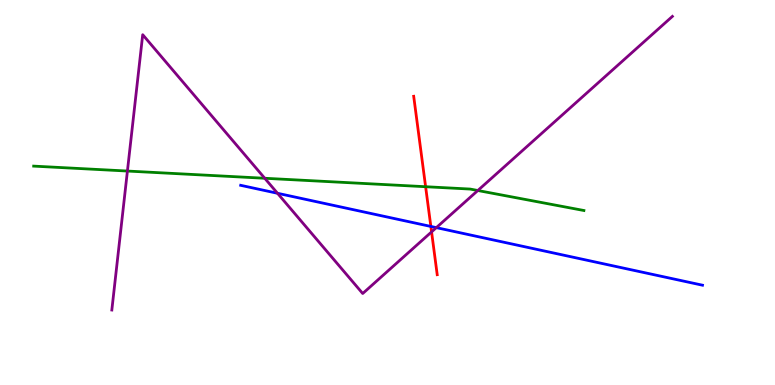[{'lines': ['blue', 'red'], 'intersections': [{'x': 5.56, 'y': 4.12}]}, {'lines': ['green', 'red'], 'intersections': [{'x': 5.49, 'y': 5.15}]}, {'lines': ['purple', 'red'], 'intersections': [{'x': 5.57, 'y': 3.98}]}, {'lines': ['blue', 'green'], 'intersections': []}, {'lines': ['blue', 'purple'], 'intersections': [{'x': 3.58, 'y': 4.98}, {'x': 5.63, 'y': 4.09}]}, {'lines': ['green', 'purple'], 'intersections': [{'x': 1.64, 'y': 5.56}, {'x': 3.42, 'y': 5.37}, {'x': 6.17, 'y': 5.05}]}]